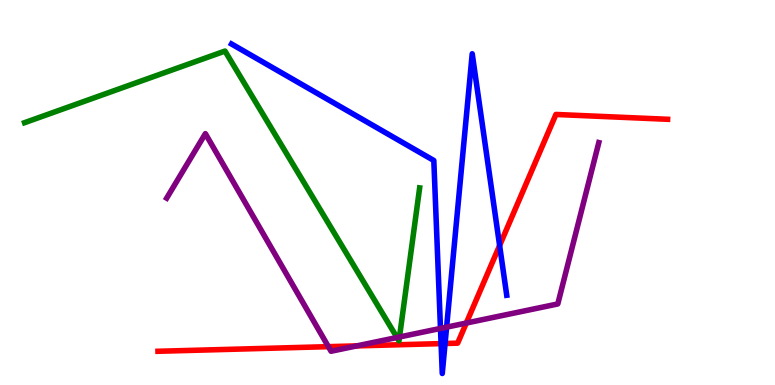[{'lines': ['blue', 'red'], 'intersections': [{'x': 5.69, 'y': 1.08}, {'x': 5.74, 'y': 1.08}, {'x': 6.45, 'y': 3.62}]}, {'lines': ['green', 'red'], 'intersections': []}, {'lines': ['purple', 'red'], 'intersections': [{'x': 4.24, 'y': 0.996}, {'x': 4.6, 'y': 1.02}, {'x': 6.02, 'y': 1.61}]}, {'lines': ['blue', 'green'], 'intersections': []}, {'lines': ['blue', 'purple'], 'intersections': [{'x': 5.68, 'y': 1.47}, {'x': 5.76, 'y': 1.5}]}, {'lines': ['green', 'purple'], 'intersections': [{'x': 5.12, 'y': 1.23}, {'x': 5.15, 'y': 1.25}]}]